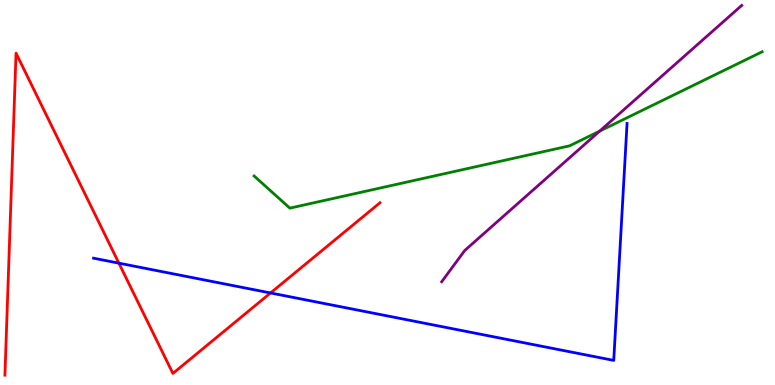[{'lines': ['blue', 'red'], 'intersections': [{'x': 1.53, 'y': 3.16}, {'x': 3.49, 'y': 2.39}]}, {'lines': ['green', 'red'], 'intersections': []}, {'lines': ['purple', 'red'], 'intersections': []}, {'lines': ['blue', 'green'], 'intersections': []}, {'lines': ['blue', 'purple'], 'intersections': []}, {'lines': ['green', 'purple'], 'intersections': [{'x': 7.74, 'y': 6.59}]}]